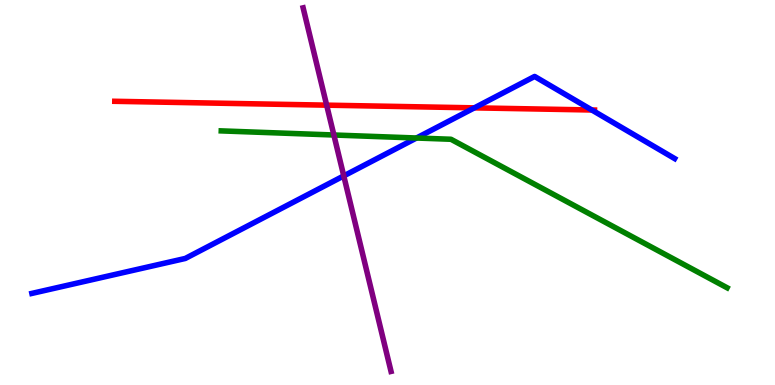[{'lines': ['blue', 'red'], 'intersections': [{'x': 6.12, 'y': 7.2}, {'x': 7.64, 'y': 7.14}]}, {'lines': ['green', 'red'], 'intersections': []}, {'lines': ['purple', 'red'], 'intersections': [{'x': 4.21, 'y': 7.27}]}, {'lines': ['blue', 'green'], 'intersections': [{'x': 5.37, 'y': 6.42}]}, {'lines': ['blue', 'purple'], 'intersections': [{'x': 4.44, 'y': 5.43}]}, {'lines': ['green', 'purple'], 'intersections': [{'x': 4.31, 'y': 6.49}]}]